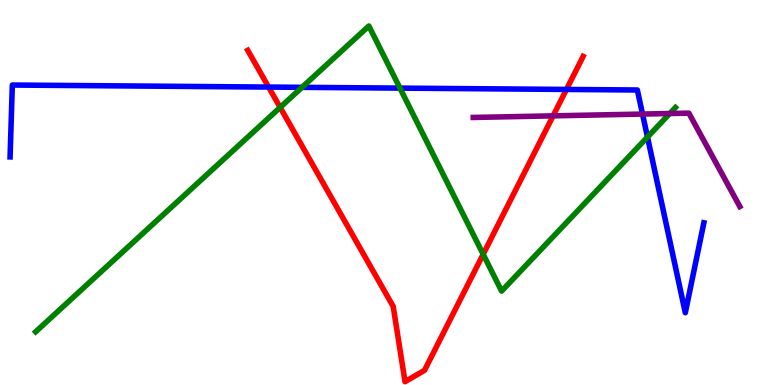[{'lines': ['blue', 'red'], 'intersections': [{'x': 3.47, 'y': 7.74}, {'x': 7.31, 'y': 7.68}]}, {'lines': ['green', 'red'], 'intersections': [{'x': 3.61, 'y': 7.21}, {'x': 6.23, 'y': 3.4}]}, {'lines': ['purple', 'red'], 'intersections': [{'x': 7.14, 'y': 6.99}]}, {'lines': ['blue', 'green'], 'intersections': [{'x': 3.9, 'y': 7.73}, {'x': 5.16, 'y': 7.71}, {'x': 8.35, 'y': 6.44}]}, {'lines': ['blue', 'purple'], 'intersections': [{'x': 8.29, 'y': 7.04}]}, {'lines': ['green', 'purple'], 'intersections': [{'x': 8.64, 'y': 7.05}]}]